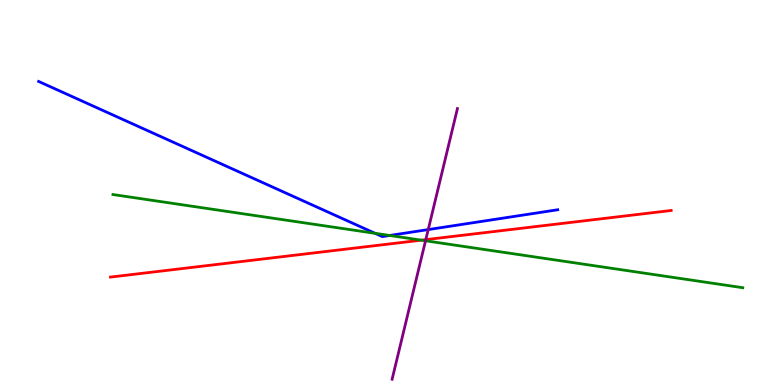[{'lines': ['blue', 'red'], 'intersections': []}, {'lines': ['green', 'red'], 'intersections': [{'x': 5.44, 'y': 3.76}]}, {'lines': ['purple', 'red'], 'intersections': [{'x': 5.49, 'y': 3.78}]}, {'lines': ['blue', 'green'], 'intersections': [{'x': 4.84, 'y': 3.94}, {'x': 5.03, 'y': 3.88}]}, {'lines': ['blue', 'purple'], 'intersections': [{'x': 5.53, 'y': 4.04}]}, {'lines': ['green', 'purple'], 'intersections': [{'x': 5.49, 'y': 3.75}]}]